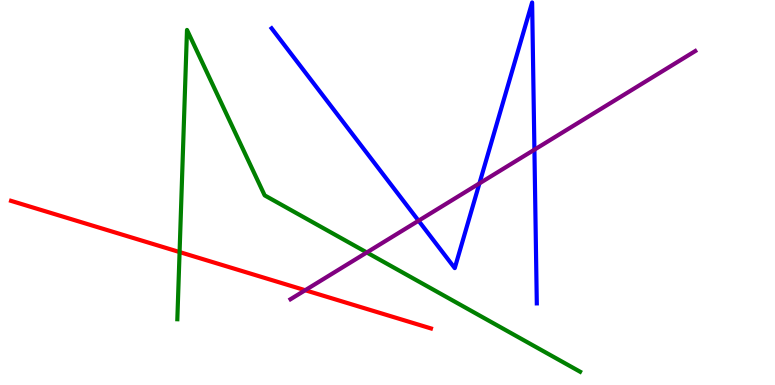[{'lines': ['blue', 'red'], 'intersections': []}, {'lines': ['green', 'red'], 'intersections': [{'x': 2.32, 'y': 3.45}]}, {'lines': ['purple', 'red'], 'intersections': [{'x': 3.94, 'y': 2.46}]}, {'lines': ['blue', 'green'], 'intersections': []}, {'lines': ['blue', 'purple'], 'intersections': [{'x': 5.4, 'y': 4.27}, {'x': 6.19, 'y': 5.24}, {'x': 6.9, 'y': 6.11}]}, {'lines': ['green', 'purple'], 'intersections': [{'x': 4.73, 'y': 3.44}]}]